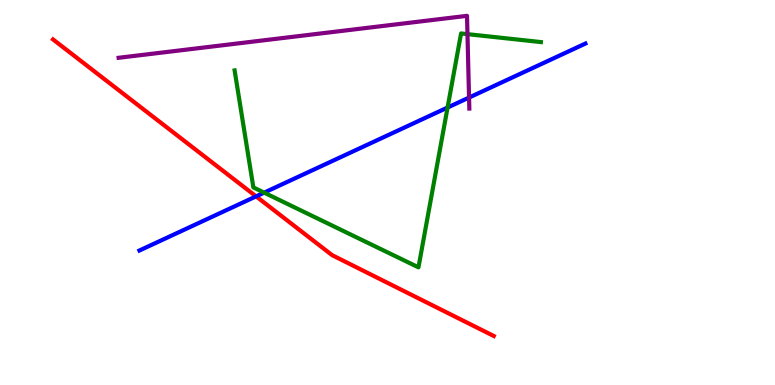[{'lines': ['blue', 'red'], 'intersections': [{'x': 3.3, 'y': 4.9}]}, {'lines': ['green', 'red'], 'intersections': []}, {'lines': ['purple', 'red'], 'intersections': []}, {'lines': ['blue', 'green'], 'intersections': [{'x': 3.41, 'y': 5.0}, {'x': 5.78, 'y': 7.21}]}, {'lines': ['blue', 'purple'], 'intersections': [{'x': 6.05, 'y': 7.47}]}, {'lines': ['green', 'purple'], 'intersections': [{'x': 6.03, 'y': 9.11}]}]